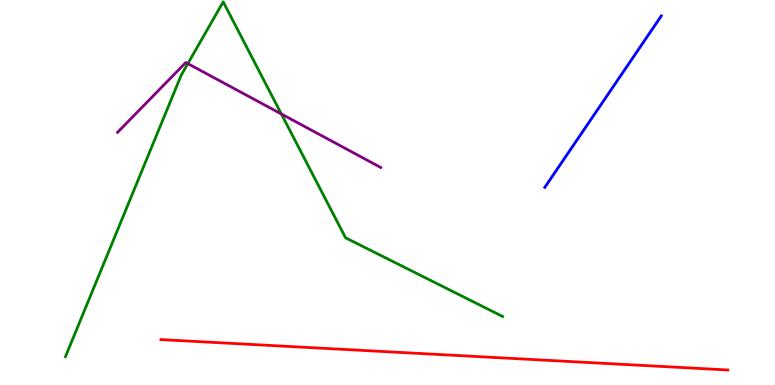[{'lines': ['blue', 'red'], 'intersections': []}, {'lines': ['green', 'red'], 'intersections': []}, {'lines': ['purple', 'red'], 'intersections': []}, {'lines': ['blue', 'green'], 'intersections': []}, {'lines': ['blue', 'purple'], 'intersections': []}, {'lines': ['green', 'purple'], 'intersections': [{'x': 2.42, 'y': 8.35}, {'x': 3.63, 'y': 7.04}]}]